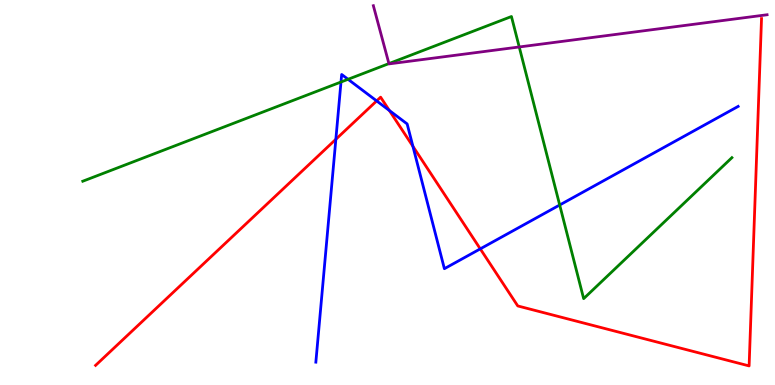[{'lines': ['blue', 'red'], 'intersections': [{'x': 4.33, 'y': 6.38}, {'x': 4.86, 'y': 7.38}, {'x': 5.02, 'y': 7.13}, {'x': 5.33, 'y': 6.2}, {'x': 6.2, 'y': 3.54}]}, {'lines': ['green', 'red'], 'intersections': []}, {'lines': ['purple', 'red'], 'intersections': []}, {'lines': ['blue', 'green'], 'intersections': [{'x': 4.4, 'y': 7.87}, {'x': 4.49, 'y': 7.94}, {'x': 7.22, 'y': 4.68}]}, {'lines': ['blue', 'purple'], 'intersections': []}, {'lines': ['green', 'purple'], 'intersections': [{'x': 5.02, 'y': 8.35}, {'x': 6.7, 'y': 8.78}]}]